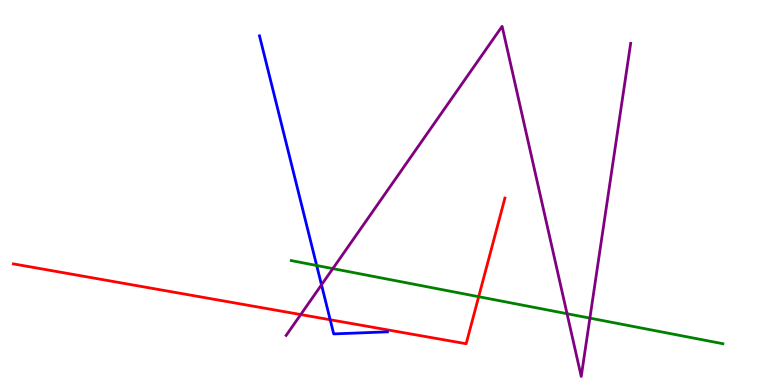[{'lines': ['blue', 'red'], 'intersections': [{'x': 4.26, 'y': 1.69}]}, {'lines': ['green', 'red'], 'intersections': [{'x': 6.18, 'y': 2.29}]}, {'lines': ['purple', 'red'], 'intersections': [{'x': 3.88, 'y': 1.83}]}, {'lines': ['blue', 'green'], 'intersections': [{'x': 4.09, 'y': 3.1}]}, {'lines': ['blue', 'purple'], 'intersections': [{'x': 4.15, 'y': 2.6}]}, {'lines': ['green', 'purple'], 'intersections': [{'x': 4.29, 'y': 3.02}, {'x': 7.32, 'y': 1.85}, {'x': 7.61, 'y': 1.74}]}]